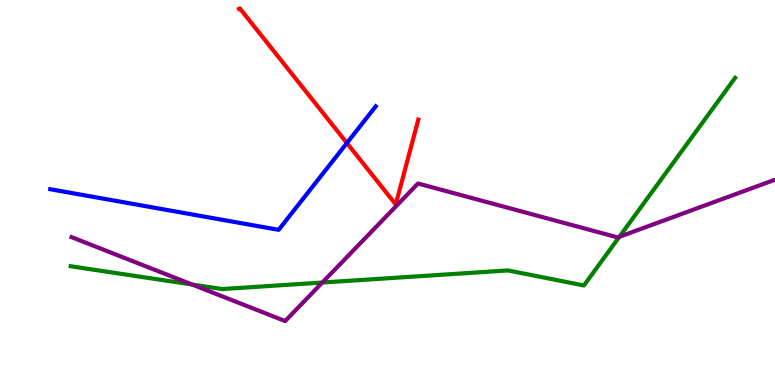[{'lines': ['blue', 'red'], 'intersections': [{'x': 4.48, 'y': 6.29}]}, {'lines': ['green', 'red'], 'intersections': []}, {'lines': ['purple', 'red'], 'intersections': []}, {'lines': ['blue', 'green'], 'intersections': []}, {'lines': ['blue', 'purple'], 'intersections': []}, {'lines': ['green', 'purple'], 'intersections': [{'x': 2.48, 'y': 2.61}, {'x': 4.16, 'y': 2.66}, {'x': 7.99, 'y': 3.85}]}]